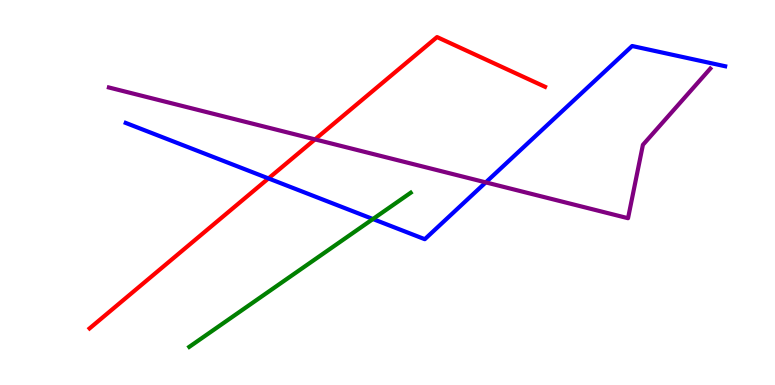[{'lines': ['blue', 'red'], 'intersections': [{'x': 3.46, 'y': 5.37}]}, {'lines': ['green', 'red'], 'intersections': []}, {'lines': ['purple', 'red'], 'intersections': [{'x': 4.06, 'y': 6.38}]}, {'lines': ['blue', 'green'], 'intersections': [{'x': 4.81, 'y': 4.31}]}, {'lines': ['blue', 'purple'], 'intersections': [{'x': 6.27, 'y': 5.26}]}, {'lines': ['green', 'purple'], 'intersections': []}]